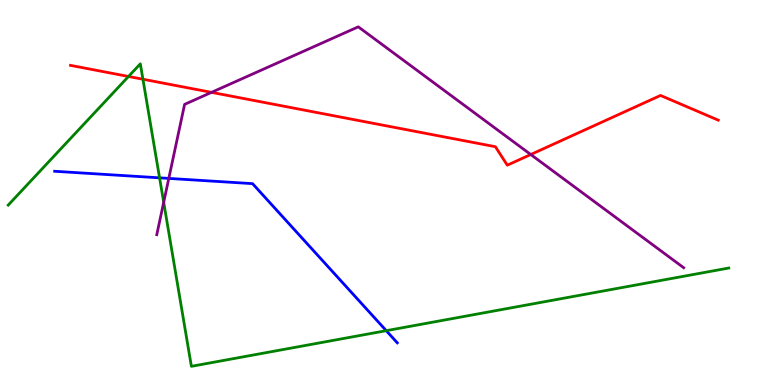[{'lines': ['blue', 'red'], 'intersections': []}, {'lines': ['green', 'red'], 'intersections': [{'x': 1.66, 'y': 8.01}, {'x': 1.84, 'y': 7.94}]}, {'lines': ['purple', 'red'], 'intersections': [{'x': 2.73, 'y': 7.6}, {'x': 6.85, 'y': 5.99}]}, {'lines': ['blue', 'green'], 'intersections': [{'x': 2.06, 'y': 5.38}, {'x': 4.98, 'y': 1.41}]}, {'lines': ['blue', 'purple'], 'intersections': [{'x': 2.18, 'y': 5.37}]}, {'lines': ['green', 'purple'], 'intersections': [{'x': 2.11, 'y': 4.75}]}]